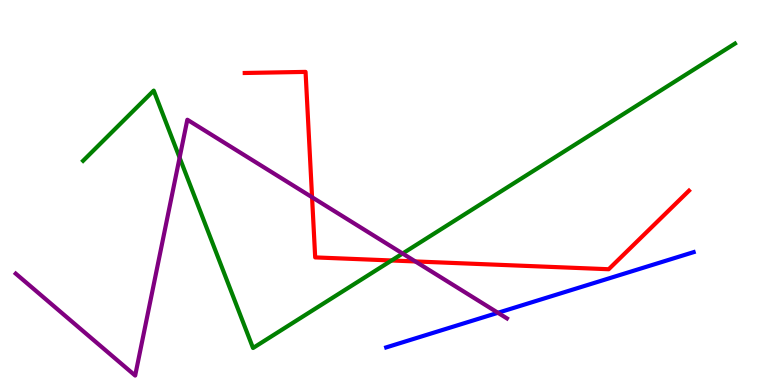[{'lines': ['blue', 'red'], 'intersections': []}, {'lines': ['green', 'red'], 'intersections': [{'x': 5.05, 'y': 3.23}]}, {'lines': ['purple', 'red'], 'intersections': [{'x': 4.03, 'y': 4.88}, {'x': 5.36, 'y': 3.21}]}, {'lines': ['blue', 'green'], 'intersections': []}, {'lines': ['blue', 'purple'], 'intersections': [{'x': 6.42, 'y': 1.88}]}, {'lines': ['green', 'purple'], 'intersections': [{'x': 2.32, 'y': 5.9}, {'x': 5.19, 'y': 3.42}]}]